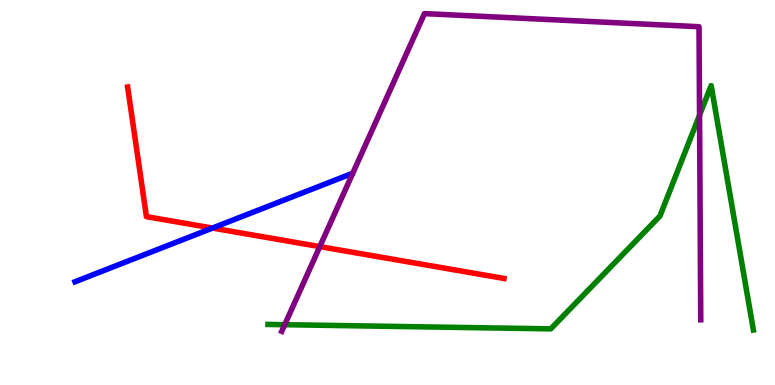[{'lines': ['blue', 'red'], 'intersections': [{'x': 2.74, 'y': 4.08}]}, {'lines': ['green', 'red'], 'intersections': []}, {'lines': ['purple', 'red'], 'intersections': [{'x': 4.13, 'y': 3.59}]}, {'lines': ['blue', 'green'], 'intersections': []}, {'lines': ['blue', 'purple'], 'intersections': []}, {'lines': ['green', 'purple'], 'intersections': [{'x': 3.67, 'y': 1.57}, {'x': 9.03, 'y': 7.01}]}]